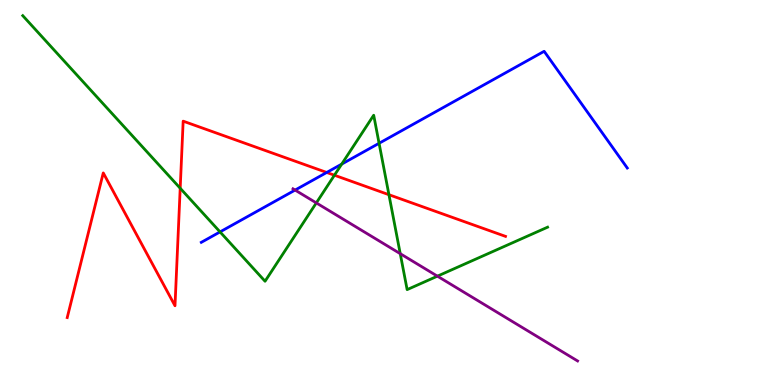[{'lines': ['blue', 'red'], 'intersections': [{'x': 4.22, 'y': 5.52}]}, {'lines': ['green', 'red'], 'intersections': [{'x': 2.33, 'y': 5.11}, {'x': 4.32, 'y': 5.45}, {'x': 5.02, 'y': 4.94}]}, {'lines': ['purple', 'red'], 'intersections': []}, {'lines': ['blue', 'green'], 'intersections': [{'x': 2.84, 'y': 3.98}, {'x': 4.41, 'y': 5.74}, {'x': 4.89, 'y': 6.28}]}, {'lines': ['blue', 'purple'], 'intersections': [{'x': 3.81, 'y': 5.06}]}, {'lines': ['green', 'purple'], 'intersections': [{'x': 4.08, 'y': 4.73}, {'x': 5.16, 'y': 3.41}, {'x': 5.64, 'y': 2.83}]}]